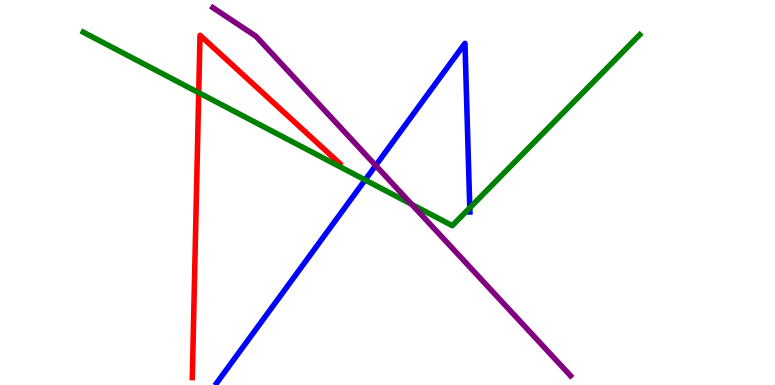[{'lines': ['blue', 'red'], 'intersections': []}, {'lines': ['green', 'red'], 'intersections': [{'x': 2.56, 'y': 7.59}]}, {'lines': ['purple', 'red'], 'intersections': []}, {'lines': ['blue', 'green'], 'intersections': [{'x': 4.71, 'y': 5.33}, {'x': 6.06, 'y': 4.6}]}, {'lines': ['blue', 'purple'], 'intersections': [{'x': 4.85, 'y': 5.7}]}, {'lines': ['green', 'purple'], 'intersections': [{'x': 5.31, 'y': 4.69}]}]